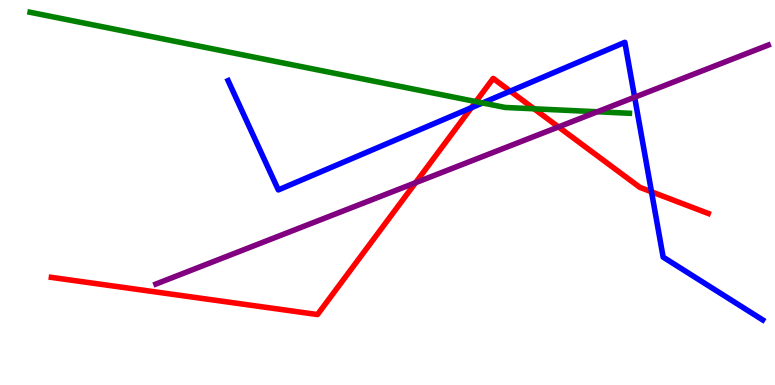[{'lines': ['blue', 'red'], 'intersections': [{'x': 6.08, 'y': 7.2}, {'x': 6.58, 'y': 7.63}, {'x': 8.41, 'y': 5.02}]}, {'lines': ['green', 'red'], 'intersections': [{'x': 6.14, 'y': 7.36}, {'x': 6.89, 'y': 7.17}]}, {'lines': ['purple', 'red'], 'intersections': [{'x': 5.36, 'y': 5.25}, {'x': 7.21, 'y': 6.7}]}, {'lines': ['blue', 'green'], 'intersections': [{'x': 6.23, 'y': 7.33}]}, {'lines': ['blue', 'purple'], 'intersections': [{'x': 8.19, 'y': 7.47}]}, {'lines': ['green', 'purple'], 'intersections': [{'x': 7.71, 'y': 7.1}]}]